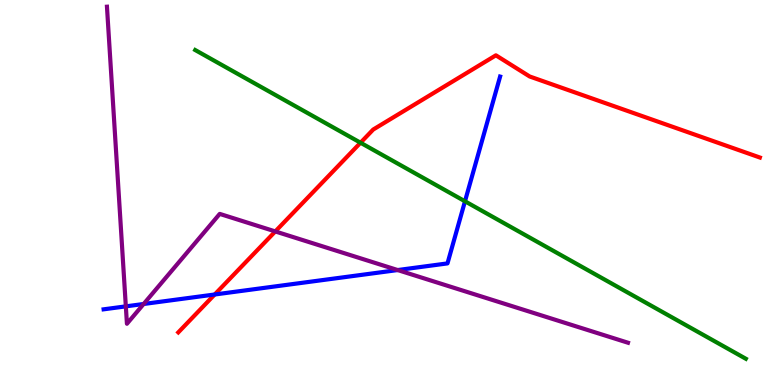[{'lines': ['blue', 'red'], 'intersections': [{'x': 2.77, 'y': 2.35}]}, {'lines': ['green', 'red'], 'intersections': [{'x': 4.65, 'y': 6.29}]}, {'lines': ['purple', 'red'], 'intersections': [{'x': 3.55, 'y': 3.99}]}, {'lines': ['blue', 'green'], 'intersections': [{'x': 6.0, 'y': 4.77}]}, {'lines': ['blue', 'purple'], 'intersections': [{'x': 1.62, 'y': 2.04}, {'x': 1.85, 'y': 2.1}, {'x': 5.13, 'y': 2.99}]}, {'lines': ['green', 'purple'], 'intersections': []}]